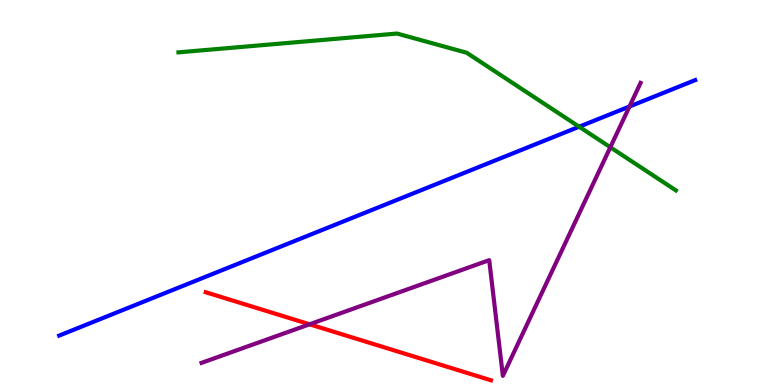[{'lines': ['blue', 'red'], 'intersections': []}, {'lines': ['green', 'red'], 'intersections': []}, {'lines': ['purple', 'red'], 'intersections': [{'x': 3.99, 'y': 1.58}]}, {'lines': ['blue', 'green'], 'intersections': [{'x': 7.47, 'y': 6.71}]}, {'lines': ['blue', 'purple'], 'intersections': [{'x': 8.12, 'y': 7.23}]}, {'lines': ['green', 'purple'], 'intersections': [{'x': 7.88, 'y': 6.18}]}]